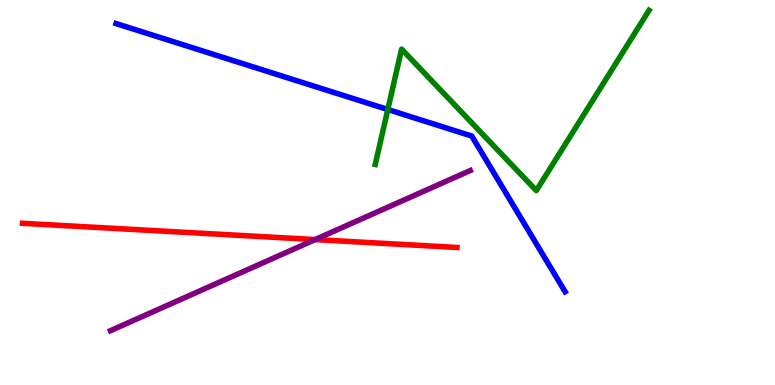[{'lines': ['blue', 'red'], 'intersections': []}, {'lines': ['green', 'red'], 'intersections': []}, {'lines': ['purple', 'red'], 'intersections': [{'x': 4.07, 'y': 3.78}]}, {'lines': ['blue', 'green'], 'intersections': [{'x': 5.0, 'y': 7.16}]}, {'lines': ['blue', 'purple'], 'intersections': []}, {'lines': ['green', 'purple'], 'intersections': []}]